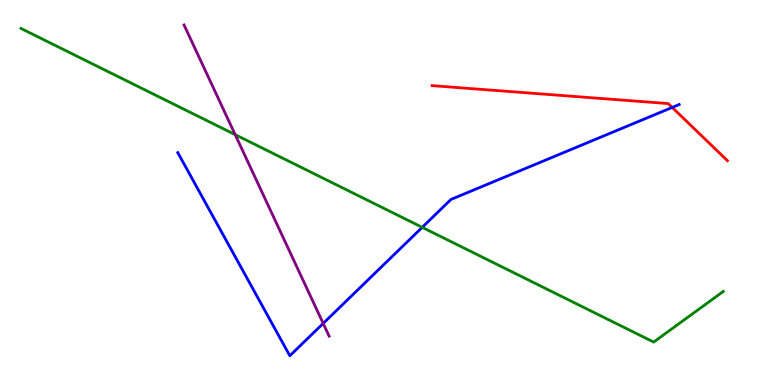[{'lines': ['blue', 'red'], 'intersections': [{'x': 8.67, 'y': 7.21}]}, {'lines': ['green', 'red'], 'intersections': []}, {'lines': ['purple', 'red'], 'intersections': []}, {'lines': ['blue', 'green'], 'intersections': [{'x': 5.45, 'y': 4.1}]}, {'lines': ['blue', 'purple'], 'intersections': [{'x': 4.17, 'y': 1.6}]}, {'lines': ['green', 'purple'], 'intersections': [{'x': 3.03, 'y': 6.5}]}]